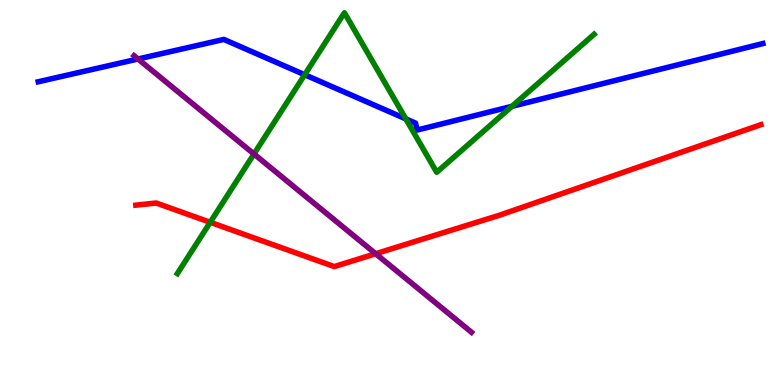[{'lines': ['blue', 'red'], 'intersections': []}, {'lines': ['green', 'red'], 'intersections': [{'x': 2.71, 'y': 4.23}]}, {'lines': ['purple', 'red'], 'intersections': [{'x': 4.85, 'y': 3.41}]}, {'lines': ['blue', 'green'], 'intersections': [{'x': 3.93, 'y': 8.06}, {'x': 5.24, 'y': 6.91}, {'x': 6.61, 'y': 7.24}]}, {'lines': ['blue', 'purple'], 'intersections': [{'x': 1.78, 'y': 8.47}]}, {'lines': ['green', 'purple'], 'intersections': [{'x': 3.28, 'y': 6.0}]}]